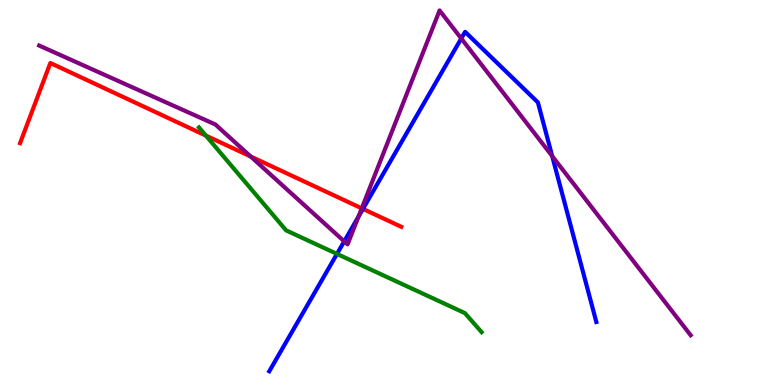[{'lines': ['blue', 'red'], 'intersections': [{'x': 4.68, 'y': 4.57}]}, {'lines': ['green', 'red'], 'intersections': [{'x': 2.66, 'y': 6.48}]}, {'lines': ['purple', 'red'], 'intersections': [{'x': 3.23, 'y': 5.93}, {'x': 4.67, 'y': 4.59}]}, {'lines': ['blue', 'green'], 'intersections': [{'x': 4.35, 'y': 3.4}]}, {'lines': ['blue', 'purple'], 'intersections': [{'x': 4.44, 'y': 3.73}, {'x': 4.63, 'y': 4.37}, {'x': 5.95, 'y': 9.0}, {'x': 7.13, 'y': 5.94}]}, {'lines': ['green', 'purple'], 'intersections': []}]